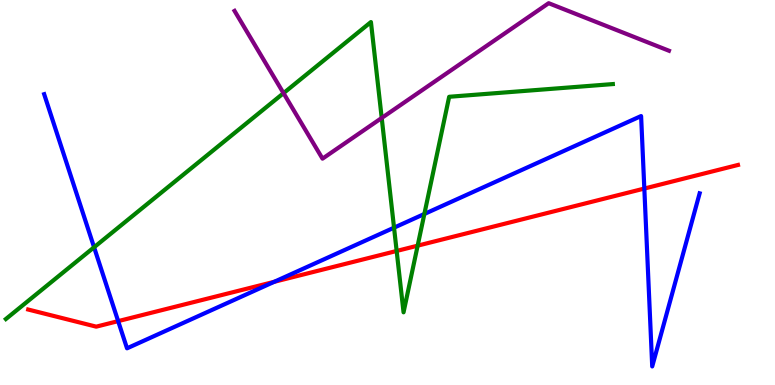[{'lines': ['blue', 'red'], 'intersections': [{'x': 1.52, 'y': 1.66}, {'x': 3.54, 'y': 2.68}, {'x': 8.31, 'y': 5.1}]}, {'lines': ['green', 'red'], 'intersections': [{'x': 5.12, 'y': 3.48}, {'x': 5.39, 'y': 3.62}]}, {'lines': ['purple', 'red'], 'intersections': []}, {'lines': ['blue', 'green'], 'intersections': [{'x': 1.21, 'y': 3.58}, {'x': 5.08, 'y': 4.09}, {'x': 5.48, 'y': 4.44}]}, {'lines': ['blue', 'purple'], 'intersections': []}, {'lines': ['green', 'purple'], 'intersections': [{'x': 3.66, 'y': 7.58}, {'x': 4.93, 'y': 6.94}]}]